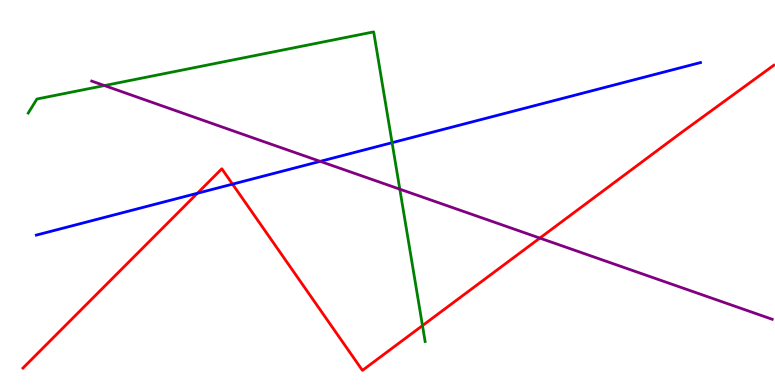[{'lines': ['blue', 'red'], 'intersections': [{'x': 2.55, 'y': 4.98}, {'x': 3.0, 'y': 5.22}]}, {'lines': ['green', 'red'], 'intersections': [{'x': 5.45, 'y': 1.54}]}, {'lines': ['purple', 'red'], 'intersections': [{'x': 6.97, 'y': 3.82}]}, {'lines': ['blue', 'green'], 'intersections': [{'x': 5.06, 'y': 6.29}]}, {'lines': ['blue', 'purple'], 'intersections': [{'x': 4.13, 'y': 5.81}]}, {'lines': ['green', 'purple'], 'intersections': [{'x': 1.35, 'y': 7.78}, {'x': 5.16, 'y': 5.09}]}]